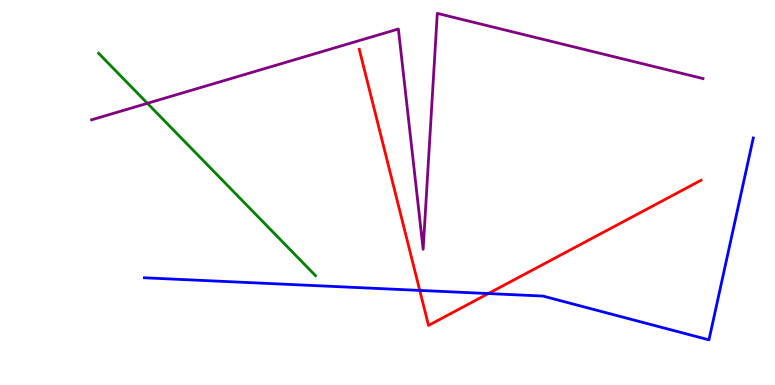[{'lines': ['blue', 'red'], 'intersections': [{'x': 5.42, 'y': 2.46}, {'x': 6.3, 'y': 2.38}]}, {'lines': ['green', 'red'], 'intersections': []}, {'lines': ['purple', 'red'], 'intersections': []}, {'lines': ['blue', 'green'], 'intersections': []}, {'lines': ['blue', 'purple'], 'intersections': []}, {'lines': ['green', 'purple'], 'intersections': [{'x': 1.9, 'y': 7.32}]}]